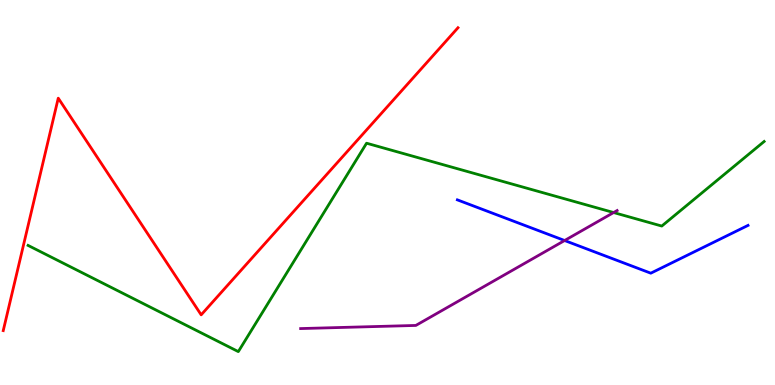[{'lines': ['blue', 'red'], 'intersections': []}, {'lines': ['green', 'red'], 'intersections': []}, {'lines': ['purple', 'red'], 'intersections': []}, {'lines': ['blue', 'green'], 'intersections': []}, {'lines': ['blue', 'purple'], 'intersections': [{'x': 7.29, 'y': 3.75}]}, {'lines': ['green', 'purple'], 'intersections': [{'x': 7.92, 'y': 4.48}]}]